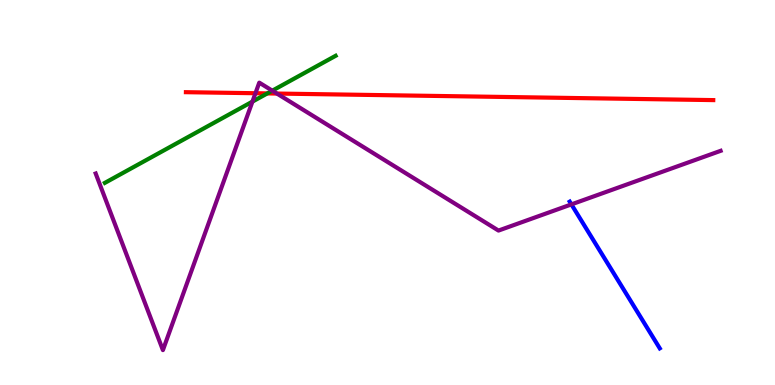[{'lines': ['blue', 'red'], 'intersections': []}, {'lines': ['green', 'red'], 'intersections': [{'x': 3.45, 'y': 7.57}]}, {'lines': ['purple', 'red'], 'intersections': [{'x': 3.3, 'y': 7.58}, {'x': 3.57, 'y': 7.57}]}, {'lines': ['blue', 'green'], 'intersections': []}, {'lines': ['blue', 'purple'], 'intersections': [{'x': 7.37, 'y': 4.69}]}, {'lines': ['green', 'purple'], 'intersections': [{'x': 3.26, 'y': 7.36}, {'x': 3.51, 'y': 7.64}]}]